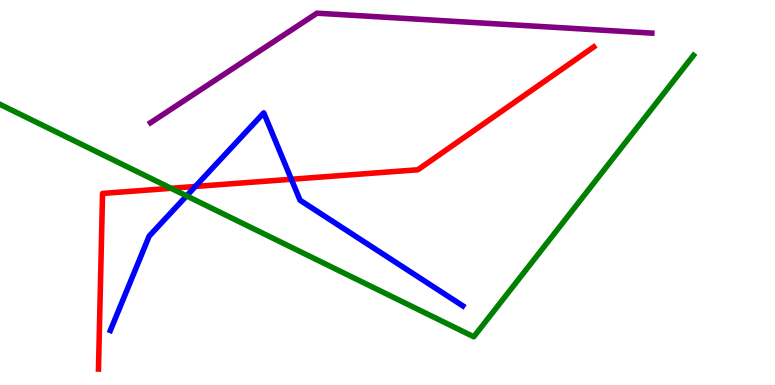[{'lines': ['blue', 'red'], 'intersections': [{'x': 2.52, 'y': 5.16}, {'x': 3.76, 'y': 5.34}]}, {'lines': ['green', 'red'], 'intersections': [{'x': 2.21, 'y': 5.11}]}, {'lines': ['purple', 'red'], 'intersections': []}, {'lines': ['blue', 'green'], 'intersections': [{'x': 2.41, 'y': 4.91}]}, {'lines': ['blue', 'purple'], 'intersections': []}, {'lines': ['green', 'purple'], 'intersections': []}]